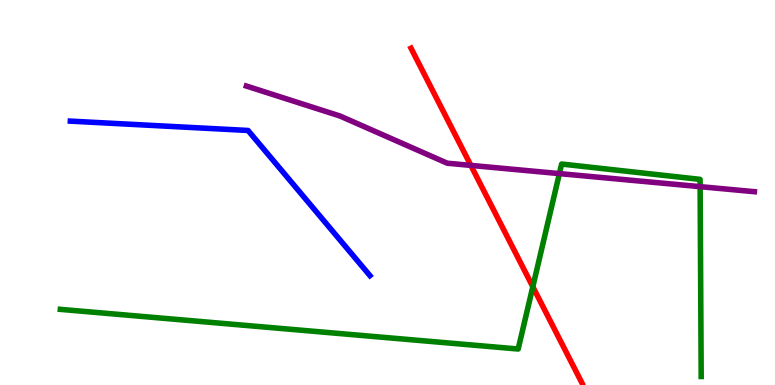[{'lines': ['blue', 'red'], 'intersections': []}, {'lines': ['green', 'red'], 'intersections': [{'x': 6.88, 'y': 2.55}]}, {'lines': ['purple', 'red'], 'intersections': [{'x': 6.08, 'y': 5.7}]}, {'lines': ['blue', 'green'], 'intersections': []}, {'lines': ['blue', 'purple'], 'intersections': []}, {'lines': ['green', 'purple'], 'intersections': [{'x': 7.22, 'y': 5.49}, {'x': 9.03, 'y': 5.15}]}]